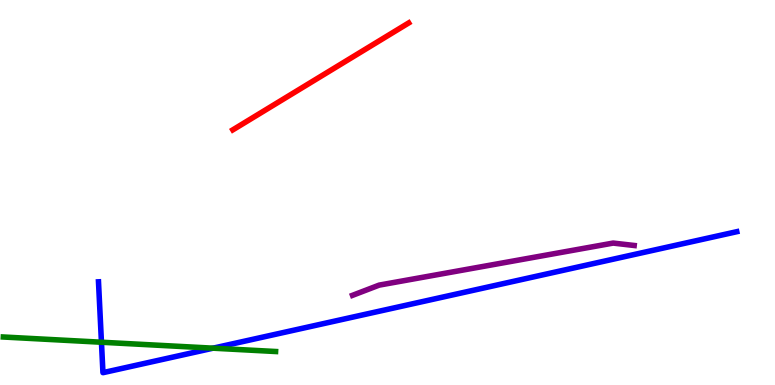[{'lines': ['blue', 'red'], 'intersections': []}, {'lines': ['green', 'red'], 'intersections': []}, {'lines': ['purple', 'red'], 'intersections': []}, {'lines': ['blue', 'green'], 'intersections': [{'x': 1.31, 'y': 1.11}, {'x': 2.75, 'y': 0.956}]}, {'lines': ['blue', 'purple'], 'intersections': []}, {'lines': ['green', 'purple'], 'intersections': []}]